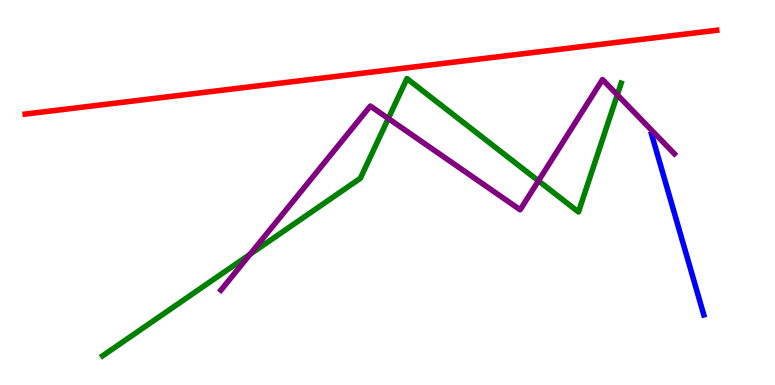[{'lines': ['blue', 'red'], 'intersections': []}, {'lines': ['green', 'red'], 'intersections': []}, {'lines': ['purple', 'red'], 'intersections': []}, {'lines': ['blue', 'green'], 'intersections': []}, {'lines': ['blue', 'purple'], 'intersections': []}, {'lines': ['green', 'purple'], 'intersections': [{'x': 3.23, 'y': 3.39}, {'x': 5.01, 'y': 6.92}, {'x': 6.95, 'y': 5.3}, {'x': 7.97, 'y': 7.54}]}]